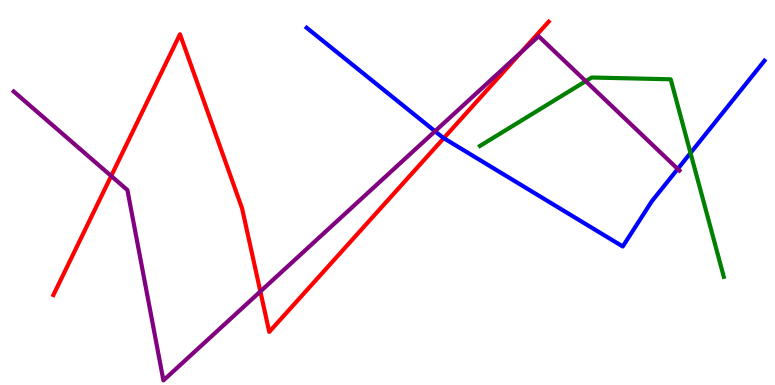[{'lines': ['blue', 'red'], 'intersections': [{'x': 5.73, 'y': 6.41}]}, {'lines': ['green', 'red'], 'intersections': []}, {'lines': ['purple', 'red'], 'intersections': [{'x': 1.43, 'y': 5.43}, {'x': 3.36, 'y': 2.43}, {'x': 6.72, 'y': 8.64}]}, {'lines': ['blue', 'green'], 'intersections': [{'x': 8.91, 'y': 6.03}]}, {'lines': ['blue', 'purple'], 'intersections': [{'x': 5.61, 'y': 6.59}, {'x': 8.74, 'y': 5.61}]}, {'lines': ['green', 'purple'], 'intersections': [{'x': 7.56, 'y': 7.89}]}]